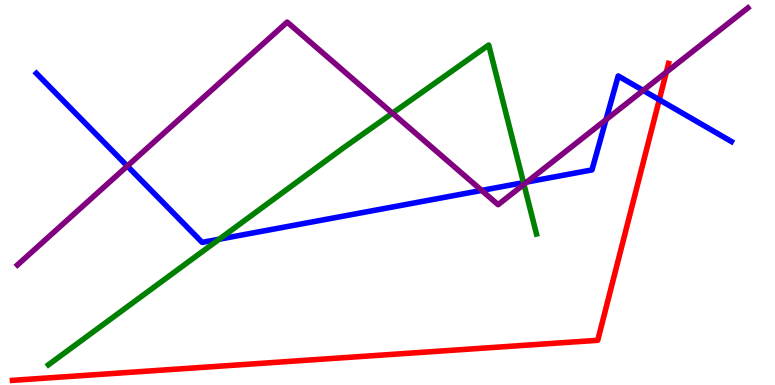[{'lines': ['blue', 'red'], 'intersections': [{'x': 8.51, 'y': 7.41}]}, {'lines': ['green', 'red'], 'intersections': []}, {'lines': ['purple', 'red'], 'intersections': [{'x': 8.6, 'y': 8.13}]}, {'lines': ['blue', 'green'], 'intersections': [{'x': 2.83, 'y': 3.79}, {'x': 6.75, 'y': 5.26}]}, {'lines': ['blue', 'purple'], 'intersections': [{'x': 1.64, 'y': 5.69}, {'x': 6.21, 'y': 5.05}, {'x': 6.8, 'y': 5.27}, {'x': 7.82, 'y': 6.89}, {'x': 8.3, 'y': 7.65}]}, {'lines': ['green', 'purple'], 'intersections': [{'x': 5.06, 'y': 7.06}, {'x': 6.76, 'y': 5.21}]}]